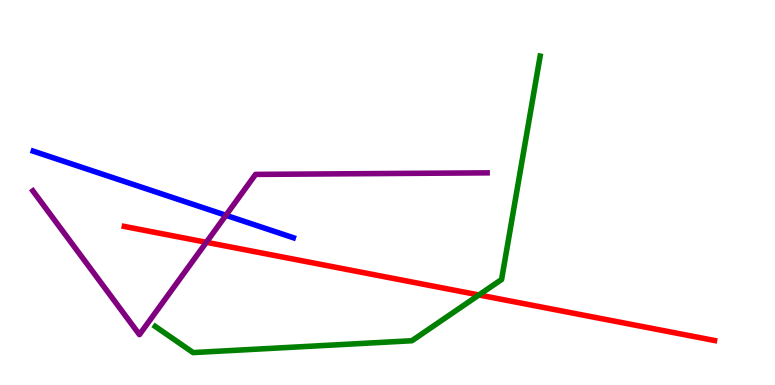[{'lines': ['blue', 'red'], 'intersections': []}, {'lines': ['green', 'red'], 'intersections': [{'x': 6.18, 'y': 2.34}]}, {'lines': ['purple', 'red'], 'intersections': [{'x': 2.66, 'y': 3.71}]}, {'lines': ['blue', 'green'], 'intersections': []}, {'lines': ['blue', 'purple'], 'intersections': [{'x': 2.92, 'y': 4.41}]}, {'lines': ['green', 'purple'], 'intersections': []}]